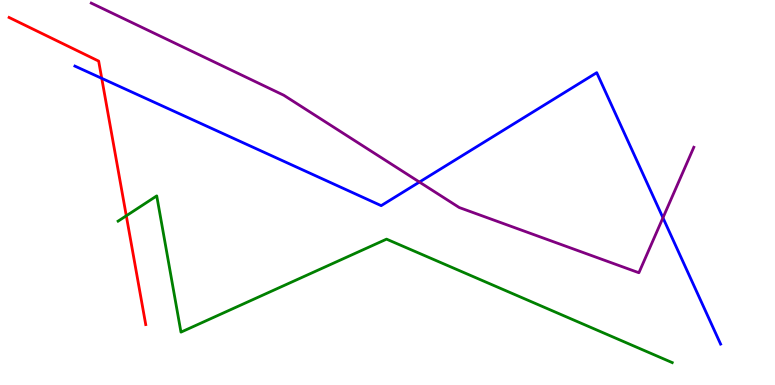[{'lines': ['blue', 'red'], 'intersections': [{'x': 1.31, 'y': 7.97}]}, {'lines': ['green', 'red'], 'intersections': [{'x': 1.63, 'y': 4.4}]}, {'lines': ['purple', 'red'], 'intersections': []}, {'lines': ['blue', 'green'], 'intersections': []}, {'lines': ['blue', 'purple'], 'intersections': [{'x': 5.41, 'y': 5.27}, {'x': 8.55, 'y': 4.34}]}, {'lines': ['green', 'purple'], 'intersections': []}]